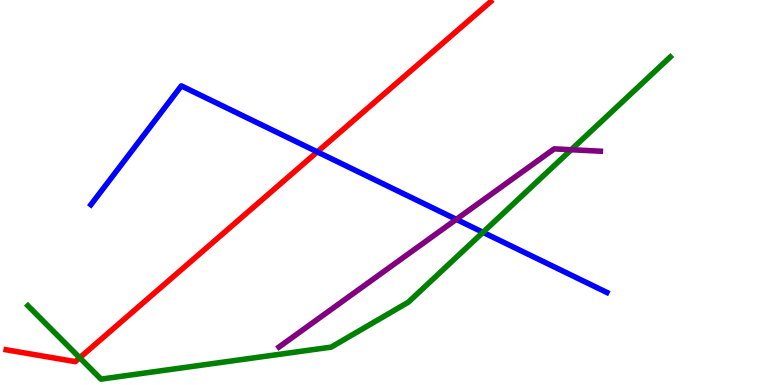[{'lines': ['blue', 'red'], 'intersections': [{'x': 4.09, 'y': 6.06}]}, {'lines': ['green', 'red'], 'intersections': [{'x': 1.03, 'y': 0.708}]}, {'lines': ['purple', 'red'], 'intersections': []}, {'lines': ['blue', 'green'], 'intersections': [{'x': 6.23, 'y': 3.97}]}, {'lines': ['blue', 'purple'], 'intersections': [{'x': 5.89, 'y': 4.3}]}, {'lines': ['green', 'purple'], 'intersections': [{'x': 7.37, 'y': 6.11}]}]